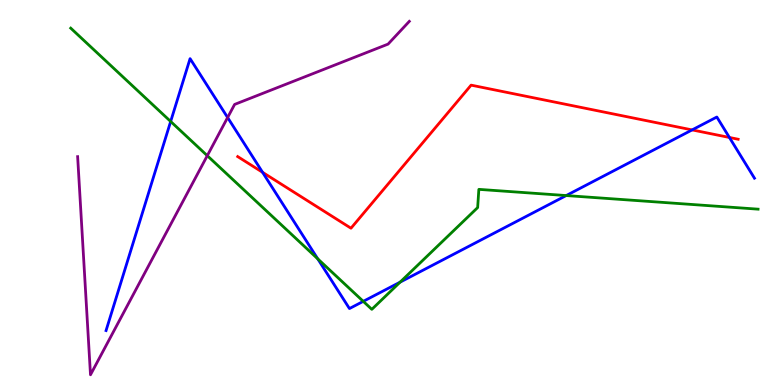[{'lines': ['blue', 'red'], 'intersections': [{'x': 3.39, 'y': 5.52}, {'x': 8.93, 'y': 6.63}, {'x': 9.41, 'y': 6.43}]}, {'lines': ['green', 'red'], 'intersections': []}, {'lines': ['purple', 'red'], 'intersections': []}, {'lines': ['blue', 'green'], 'intersections': [{'x': 2.2, 'y': 6.84}, {'x': 4.1, 'y': 3.28}, {'x': 4.69, 'y': 2.17}, {'x': 5.16, 'y': 2.67}, {'x': 7.31, 'y': 4.92}]}, {'lines': ['blue', 'purple'], 'intersections': [{'x': 2.94, 'y': 6.95}]}, {'lines': ['green', 'purple'], 'intersections': [{'x': 2.67, 'y': 5.96}]}]